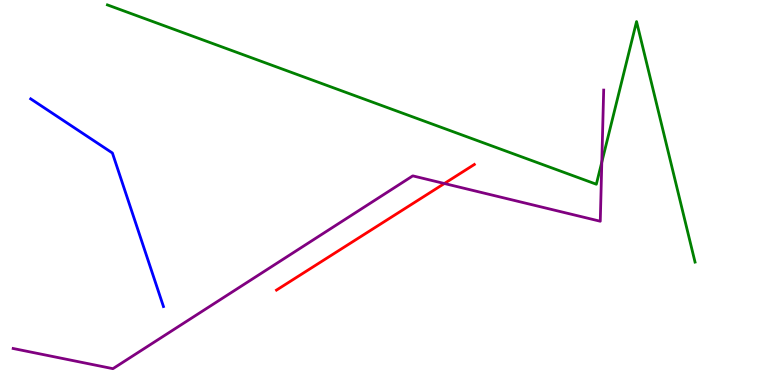[{'lines': ['blue', 'red'], 'intersections': []}, {'lines': ['green', 'red'], 'intersections': []}, {'lines': ['purple', 'red'], 'intersections': [{'x': 5.73, 'y': 5.23}]}, {'lines': ['blue', 'green'], 'intersections': []}, {'lines': ['blue', 'purple'], 'intersections': []}, {'lines': ['green', 'purple'], 'intersections': [{'x': 7.77, 'y': 5.79}]}]